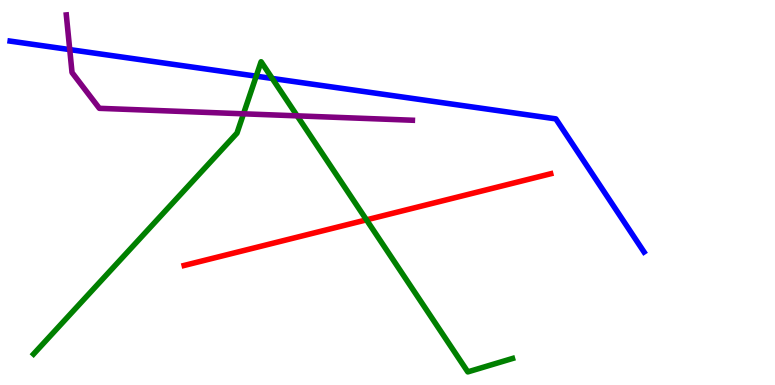[{'lines': ['blue', 'red'], 'intersections': []}, {'lines': ['green', 'red'], 'intersections': [{'x': 4.73, 'y': 4.29}]}, {'lines': ['purple', 'red'], 'intersections': []}, {'lines': ['blue', 'green'], 'intersections': [{'x': 3.31, 'y': 8.02}, {'x': 3.51, 'y': 7.96}]}, {'lines': ['blue', 'purple'], 'intersections': [{'x': 0.9, 'y': 8.71}]}, {'lines': ['green', 'purple'], 'intersections': [{'x': 3.14, 'y': 7.04}, {'x': 3.83, 'y': 6.99}]}]